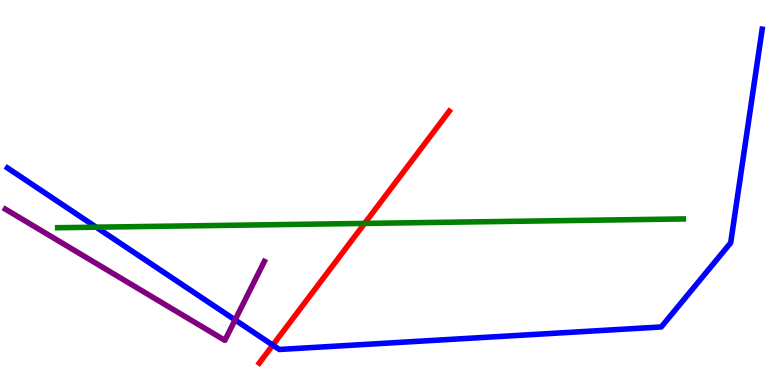[{'lines': ['blue', 'red'], 'intersections': [{'x': 3.52, 'y': 1.04}]}, {'lines': ['green', 'red'], 'intersections': [{'x': 4.7, 'y': 4.2}]}, {'lines': ['purple', 'red'], 'intersections': []}, {'lines': ['blue', 'green'], 'intersections': [{'x': 1.24, 'y': 4.1}]}, {'lines': ['blue', 'purple'], 'intersections': [{'x': 3.03, 'y': 1.69}]}, {'lines': ['green', 'purple'], 'intersections': []}]